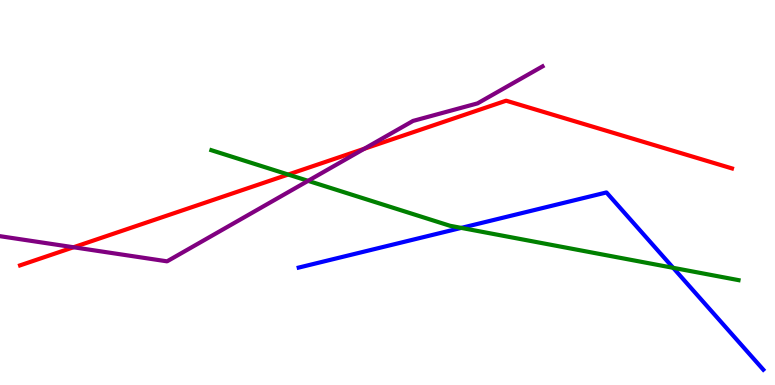[{'lines': ['blue', 'red'], 'intersections': []}, {'lines': ['green', 'red'], 'intersections': [{'x': 3.72, 'y': 5.47}]}, {'lines': ['purple', 'red'], 'intersections': [{'x': 0.949, 'y': 3.58}, {'x': 4.7, 'y': 6.14}]}, {'lines': ['blue', 'green'], 'intersections': [{'x': 5.95, 'y': 4.08}, {'x': 8.69, 'y': 3.04}]}, {'lines': ['blue', 'purple'], 'intersections': []}, {'lines': ['green', 'purple'], 'intersections': [{'x': 3.98, 'y': 5.3}]}]